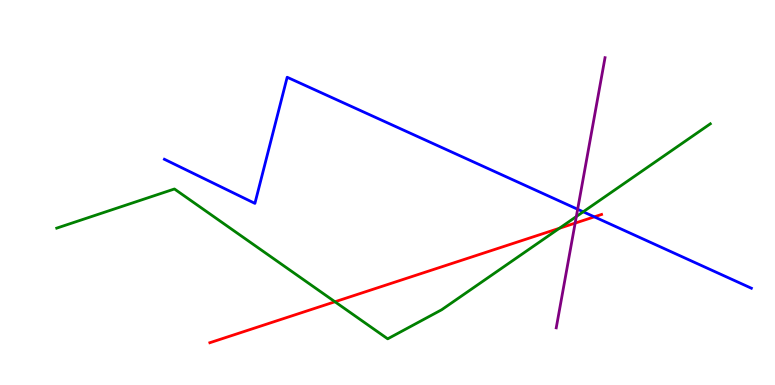[{'lines': ['blue', 'red'], 'intersections': [{'x': 7.67, 'y': 4.37}]}, {'lines': ['green', 'red'], 'intersections': [{'x': 4.32, 'y': 2.16}, {'x': 7.22, 'y': 4.07}]}, {'lines': ['purple', 'red'], 'intersections': [{'x': 7.42, 'y': 4.2}]}, {'lines': ['blue', 'green'], 'intersections': [{'x': 7.53, 'y': 4.5}]}, {'lines': ['blue', 'purple'], 'intersections': [{'x': 7.45, 'y': 4.56}]}, {'lines': ['green', 'purple'], 'intersections': [{'x': 7.44, 'y': 4.38}]}]